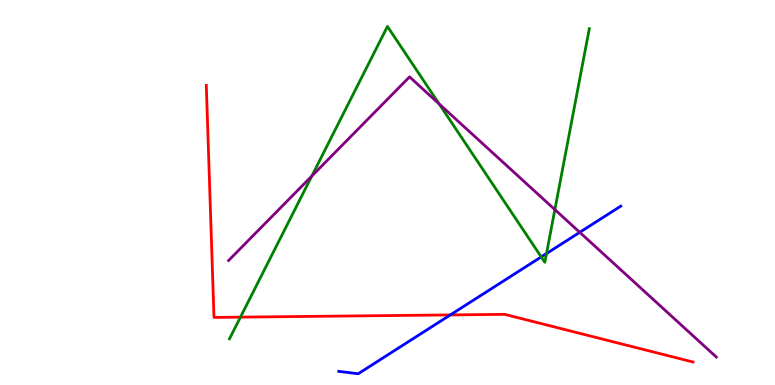[{'lines': ['blue', 'red'], 'intersections': [{'x': 5.81, 'y': 1.82}]}, {'lines': ['green', 'red'], 'intersections': [{'x': 3.1, 'y': 1.76}]}, {'lines': ['purple', 'red'], 'intersections': []}, {'lines': ['blue', 'green'], 'intersections': [{'x': 6.98, 'y': 3.33}, {'x': 7.05, 'y': 3.41}]}, {'lines': ['blue', 'purple'], 'intersections': [{'x': 7.48, 'y': 3.97}]}, {'lines': ['green', 'purple'], 'intersections': [{'x': 4.02, 'y': 5.43}, {'x': 5.67, 'y': 7.3}, {'x': 7.16, 'y': 4.56}]}]